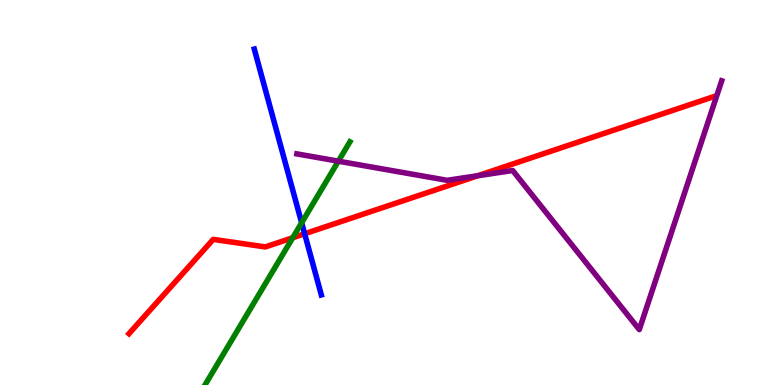[{'lines': ['blue', 'red'], 'intersections': [{'x': 3.93, 'y': 3.93}]}, {'lines': ['green', 'red'], 'intersections': [{'x': 3.78, 'y': 3.82}]}, {'lines': ['purple', 'red'], 'intersections': [{'x': 6.16, 'y': 5.44}]}, {'lines': ['blue', 'green'], 'intersections': [{'x': 3.89, 'y': 4.21}]}, {'lines': ['blue', 'purple'], 'intersections': []}, {'lines': ['green', 'purple'], 'intersections': [{'x': 4.37, 'y': 5.81}]}]